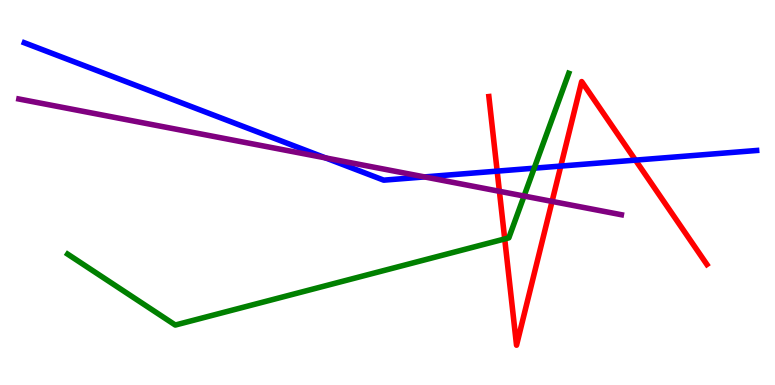[{'lines': ['blue', 'red'], 'intersections': [{'x': 6.42, 'y': 5.55}, {'x': 7.24, 'y': 5.69}, {'x': 8.2, 'y': 5.84}]}, {'lines': ['green', 'red'], 'intersections': [{'x': 6.51, 'y': 3.79}]}, {'lines': ['purple', 'red'], 'intersections': [{'x': 6.44, 'y': 5.03}, {'x': 7.12, 'y': 4.77}]}, {'lines': ['blue', 'green'], 'intersections': [{'x': 6.89, 'y': 5.63}]}, {'lines': ['blue', 'purple'], 'intersections': [{'x': 4.2, 'y': 5.9}, {'x': 5.48, 'y': 5.4}]}, {'lines': ['green', 'purple'], 'intersections': [{'x': 6.76, 'y': 4.91}]}]